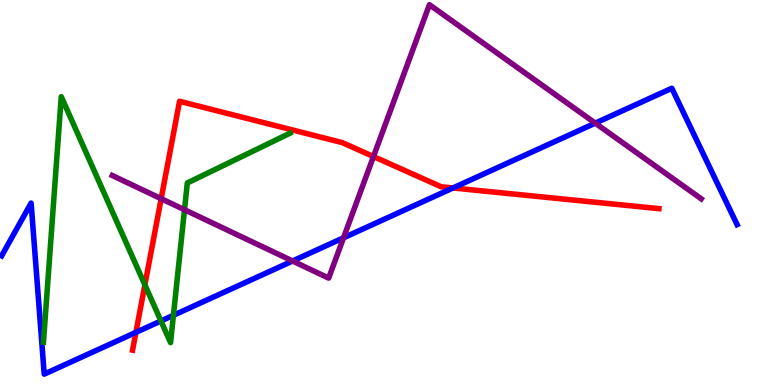[{'lines': ['blue', 'red'], 'intersections': [{'x': 1.75, 'y': 1.37}, {'x': 5.84, 'y': 5.12}]}, {'lines': ['green', 'red'], 'intersections': [{'x': 1.87, 'y': 2.6}]}, {'lines': ['purple', 'red'], 'intersections': [{'x': 2.08, 'y': 4.84}, {'x': 4.82, 'y': 5.93}]}, {'lines': ['blue', 'green'], 'intersections': [{'x': 2.08, 'y': 1.66}, {'x': 2.24, 'y': 1.81}]}, {'lines': ['blue', 'purple'], 'intersections': [{'x': 3.78, 'y': 3.22}, {'x': 4.43, 'y': 3.82}, {'x': 7.68, 'y': 6.8}]}, {'lines': ['green', 'purple'], 'intersections': [{'x': 2.38, 'y': 4.55}]}]